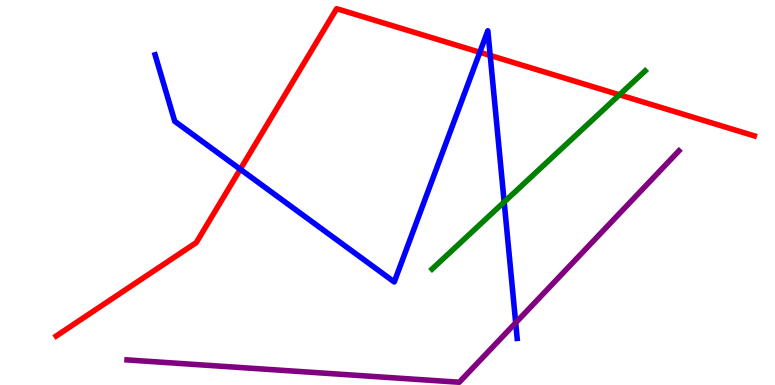[{'lines': ['blue', 'red'], 'intersections': [{'x': 3.1, 'y': 5.6}, {'x': 6.19, 'y': 8.64}, {'x': 6.33, 'y': 8.56}]}, {'lines': ['green', 'red'], 'intersections': [{'x': 7.99, 'y': 7.54}]}, {'lines': ['purple', 'red'], 'intersections': []}, {'lines': ['blue', 'green'], 'intersections': [{'x': 6.51, 'y': 4.75}]}, {'lines': ['blue', 'purple'], 'intersections': [{'x': 6.65, 'y': 1.62}]}, {'lines': ['green', 'purple'], 'intersections': []}]